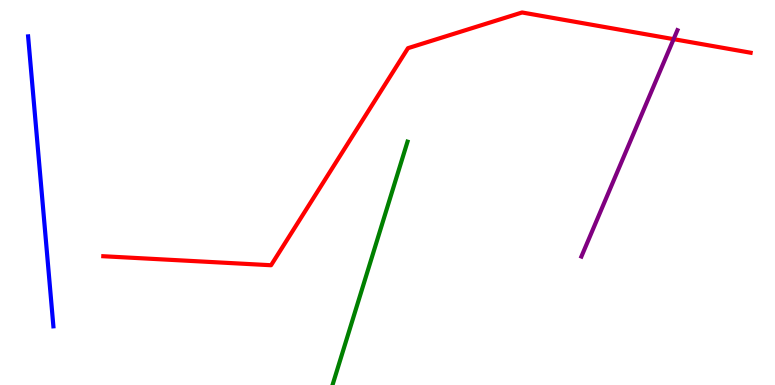[{'lines': ['blue', 'red'], 'intersections': []}, {'lines': ['green', 'red'], 'intersections': []}, {'lines': ['purple', 'red'], 'intersections': [{'x': 8.69, 'y': 8.98}]}, {'lines': ['blue', 'green'], 'intersections': []}, {'lines': ['blue', 'purple'], 'intersections': []}, {'lines': ['green', 'purple'], 'intersections': []}]